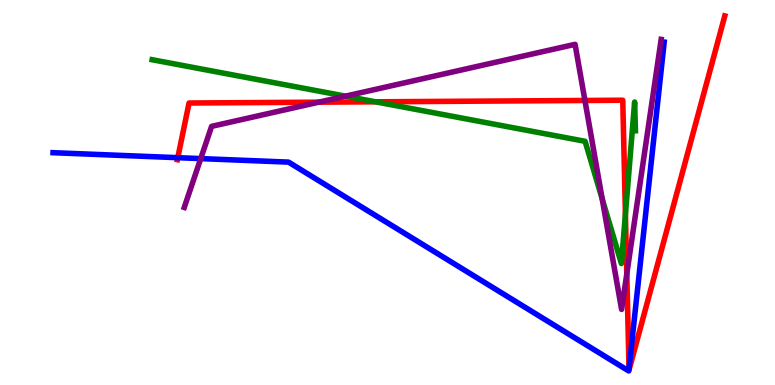[{'lines': ['blue', 'red'], 'intersections': [{'x': 2.29, 'y': 5.9}, {'x': 8.12, 'y': 0.432}]}, {'lines': ['green', 'red'], 'intersections': [{'x': 4.85, 'y': 7.36}, {'x': 8.07, 'y': 4.43}]}, {'lines': ['purple', 'red'], 'intersections': [{'x': 4.11, 'y': 7.35}, {'x': 7.55, 'y': 7.39}, {'x': 8.09, 'y': 2.89}]}, {'lines': ['blue', 'green'], 'intersections': []}, {'lines': ['blue', 'purple'], 'intersections': [{'x': 2.59, 'y': 5.88}]}, {'lines': ['green', 'purple'], 'intersections': [{'x': 4.46, 'y': 7.5}, {'x': 7.77, 'y': 4.83}]}]